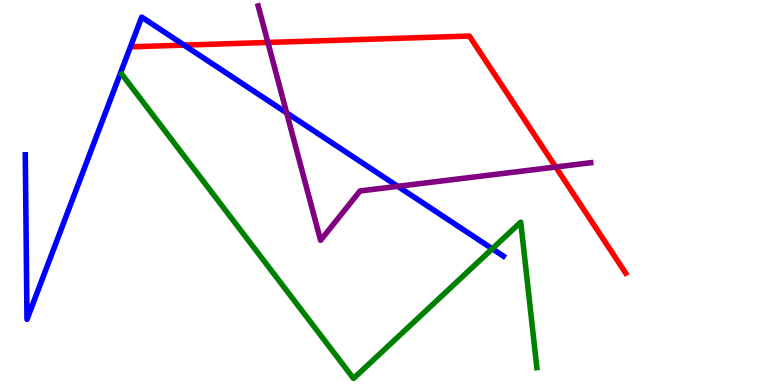[{'lines': ['blue', 'red'], 'intersections': [{'x': 2.38, 'y': 8.83}]}, {'lines': ['green', 'red'], 'intersections': []}, {'lines': ['purple', 'red'], 'intersections': [{'x': 3.46, 'y': 8.9}, {'x': 7.17, 'y': 5.66}]}, {'lines': ['blue', 'green'], 'intersections': [{'x': 6.35, 'y': 3.54}]}, {'lines': ['blue', 'purple'], 'intersections': [{'x': 3.7, 'y': 7.07}, {'x': 5.13, 'y': 5.16}]}, {'lines': ['green', 'purple'], 'intersections': []}]